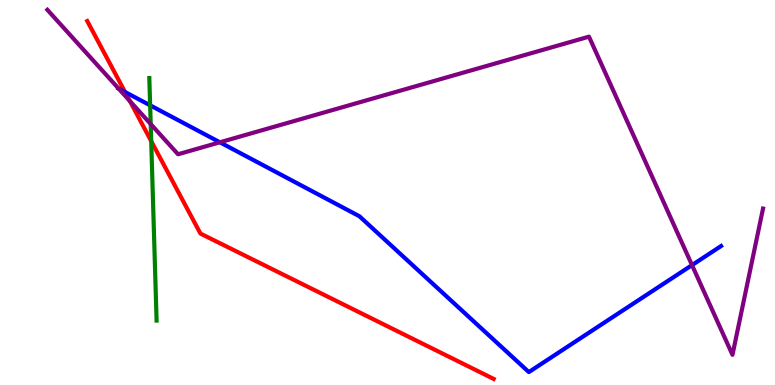[{'lines': ['blue', 'red'], 'intersections': [{'x': 1.61, 'y': 7.61}]}, {'lines': ['green', 'red'], 'intersections': [{'x': 1.95, 'y': 6.33}]}, {'lines': ['purple', 'red'], 'intersections': [{'x': 1.67, 'y': 7.38}]}, {'lines': ['blue', 'green'], 'intersections': [{'x': 1.94, 'y': 7.26}]}, {'lines': ['blue', 'purple'], 'intersections': [{'x': 1.53, 'y': 7.7}, {'x': 2.84, 'y': 6.3}, {'x': 8.93, 'y': 3.11}]}, {'lines': ['green', 'purple'], 'intersections': [{'x': 1.94, 'y': 6.78}]}]